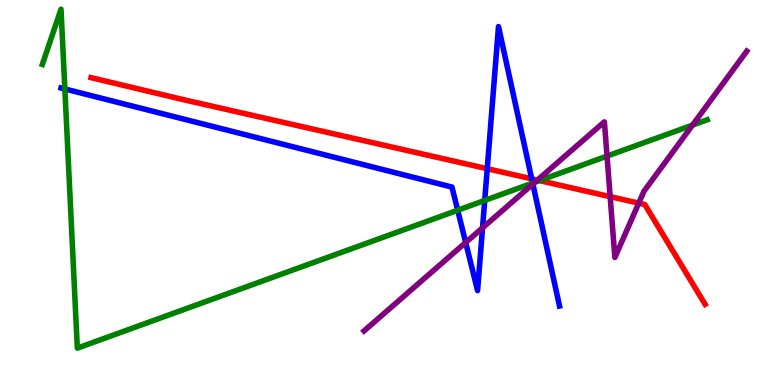[{'lines': ['blue', 'red'], 'intersections': [{'x': 6.29, 'y': 5.62}, {'x': 6.86, 'y': 5.36}]}, {'lines': ['green', 'red'], 'intersections': [{'x': 6.96, 'y': 5.31}]}, {'lines': ['purple', 'red'], 'intersections': [{'x': 6.93, 'y': 5.32}, {'x': 7.87, 'y': 4.89}, {'x': 8.24, 'y': 4.72}]}, {'lines': ['blue', 'green'], 'intersections': [{'x': 0.837, 'y': 7.69}, {'x': 5.91, 'y': 4.54}, {'x': 6.25, 'y': 4.79}, {'x': 6.87, 'y': 5.25}]}, {'lines': ['blue', 'purple'], 'intersections': [{'x': 6.01, 'y': 3.7}, {'x': 6.23, 'y': 4.08}, {'x': 6.88, 'y': 5.22}]}, {'lines': ['green', 'purple'], 'intersections': [{'x': 6.9, 'y': 5.27}, {'x': 7.83, 'y': 5.95}, {'x': 8.94, 'y': 6.75}]}]